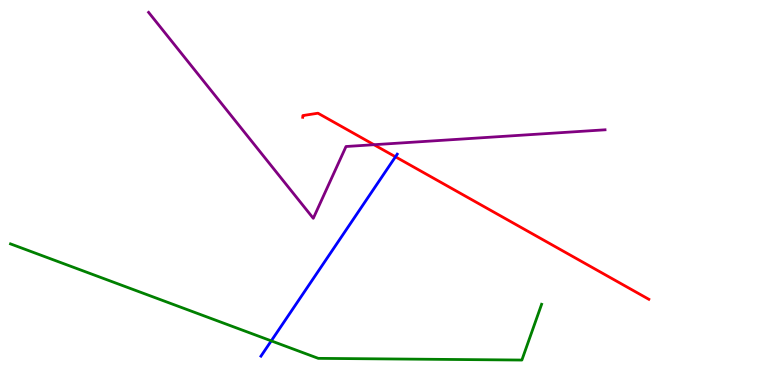[{'lines': ['blue', 'red'], 'intersections': [{'x': 5.1, 'y': 5.93}]}, {'lines': ['green', 'red'], 'intersections': []}, {'lines': ['purple', 'red'], 'intersections': [{'x': 4.83, 'y': 6.24}]}, {'lines': ['blue', 'green'], 'intersections': [{'x': 3.5, 'y': 1.15}]}, {'lines': ['blue', 'purple'], 'intersections': []}, {'lines': ['green', 'purple'], 'intersections': []}]